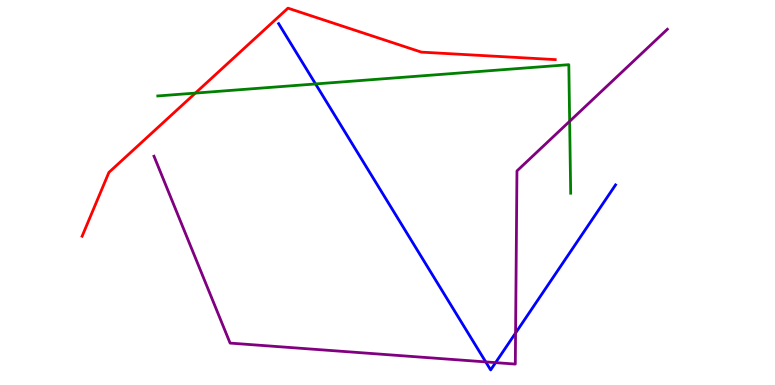[{'lines': ['blue', 'red'], 'intersections': []}, {'lines': ['green', 'red'], 'intersections': [{'x': 2.52, 'y': 7.58}]}, {'lines': ['purple', 'red'], 'intersections': []}, {'lines': ['blue', 'green'], 'intersections': [{'x': 4.07, 'y': 7.82}]}, {'lines': ['blue', 'purple'], 'intersections': [{'x': 6.27, 'y': 0.6}, {'x': 6.39, 'y': 0.581}, {'x': 6.65, 'y': 1.35}]}, {'lines': ['green', 'purple'], 'intersections': [{'x': 7.35, 'y': 6.85}]}]